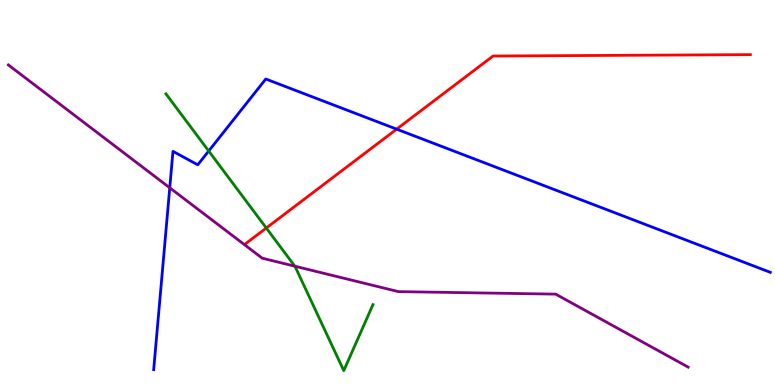[{'lines': ['blue', 'red'], 'intersections': [{'x': 5.12, 'y': 6.65}]}, {'lines': ['green', 'red'], 'intersections': [{'x': 3.44, 'y': 4.08}]}, {'lines': ['purple', 'red'], 'intersections': []}, {'lines': ['blue', 'green'], 'intersections': [{'x': 2.69, 'y': 6.08}]}, {'lines': ['blue', 'purple'], 'intersections': [{'x': 2.19, 'y': 5.12}]}, {'lines': ['green', 'purple'], 'intersections': [{'x': 3.8, 'y': 3.09}]}]